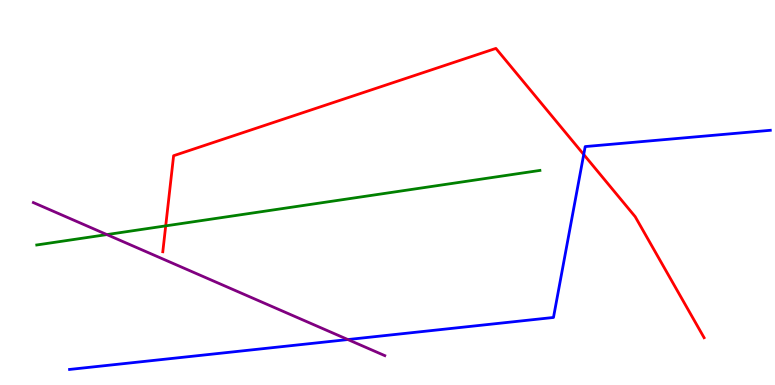[{'lines': ['blue', 'red'], 'intersections': [{'x': 7.53, 'y': 5.99}]}, {'lines': ['green', 'red'], 'intersections': [{'x': 2.14, 'y': 4.13}]}, {'lines': ['purple', 'red'], 'intersections': []}, {'lines': ['blue', 'green'], 'intersections': []}, {'lines': ['blue', 'purple'], 'intersections': [{'x': 4.49, 'y': 1.18}]}, {'lines': ['green', 'purple'], 'intersections': [{'x': 1.38, 'y': 3.91}]}]